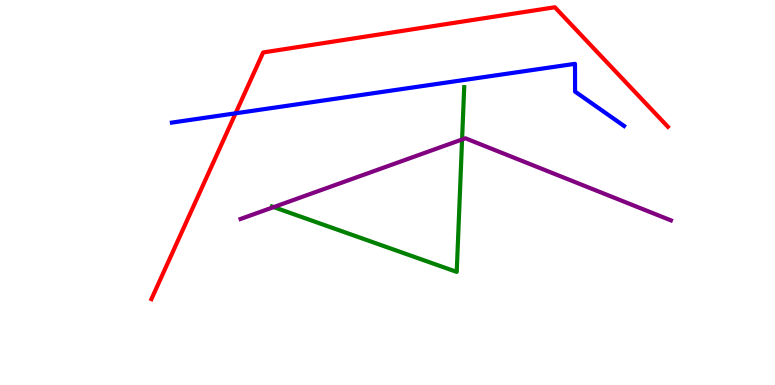[{'lines': ['blue', 'red'], 'intersections': [{'x': 3.04, 'y': 7.06}]}, {'lines': ['green', 'red'], 'intersections': []}, {'lines': ['purple', 'red'], 'intersections': []}, {'lines': ['blue', 'green'], 'intersections': []}, {'lines': ['blue', 'purple'], 'intersections': []}, {'lines': ['green', 'purple'], 'intersections': [{'x': 3.53, 'y': 4.62}, {'x': 5.96, 'y': 6.38}]}]